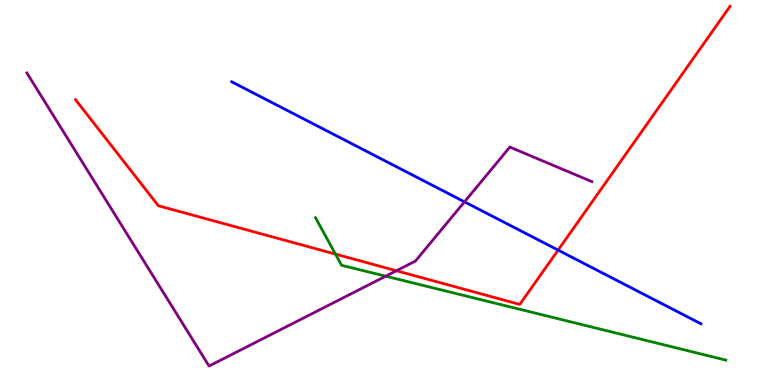[{'lines': ['blue', 'red'], 'intersections': [{'x': 7.2, 'y': 3.5}]}, {'lines': ['green', 'red'], 'intersections': [{'x': 4.33, 'y': 3.4}]}, {'lines': ['purple', 'red'], 'intersections': [{'x': 5.12, 'y': 2.97}]}, {'lines': ['blue', 'green'], 'intersections': []}, {'lines': ['blue', 'purple'], 'intersections': [{'x': 5.99, 'y': 4.76}]}, {'lines': ['green', 'purple'], 'intersections': [{'x': 4.98, 'y': 2.83}]}]